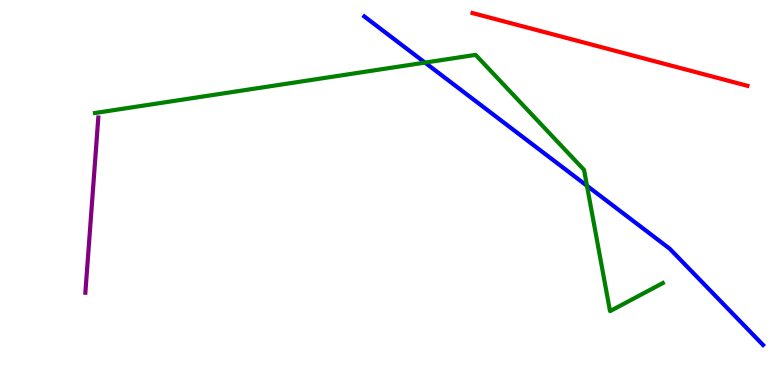[{'lines': ['blue', 'red'], 'intersections': []}, {'lines': ['green', 'red'], 'intersections': []}, {'lines': ['purple', 'red'], 'intersections': []}, {'lines': ['blue', 'green'], 'intersections': [{'x': 5.48, 'y': 8.37}, {'x': 7.57, 'y': 5.17}]}, {'lines': ['blue', 'purple'], 'intersections': []}, {'lines': ['green', 'purple'], 'intersections': []}]